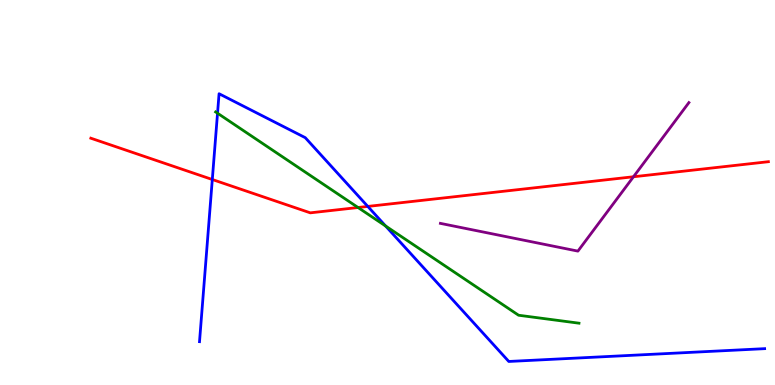[{'lines': ['blue', 'red'], 'intersections': [{'x': 2.74, 'y': 5.34}, {'x': 4.75, 'y': 4.64}]}, {'lines': ['green', 'red'], 'intersections': [{'x': 4.62, 'y': 4.61}]}, {'lines': ['purple', 'red'], 'intersections': [{'x': 8.17, 'y': 5.41}]}, {'lines': ['blue', 'green'], 'intersections': [{'x': 2.81, 'y': 7.06}, {'x': 4.98, 'y': 4.13}]}, {'lines': ['blue', 'purple'], 'intersections': []}, {'lines': ['green', 'purple'], 'intersections': []}]